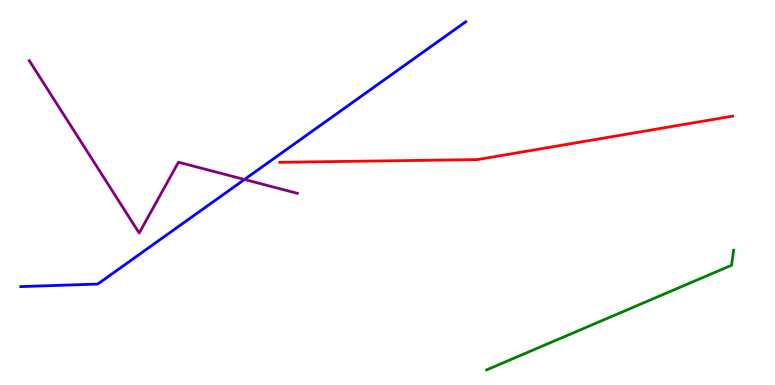[{'lines': ['blue', 'red'], 'intersections': []}, {'lines': ['green', 'red'], 'intersections': []}, {'lines': ['purple', 'red'], 'intersections': []}, {'lines': ['blue', 'green'], 'intersections': []}, {'lines': ['blue', 'purple'], 'intersections': [{'x': 3.15, 'y': 5.34}]}, {'lines': ['green', 'purple'], 'intersections': []}]